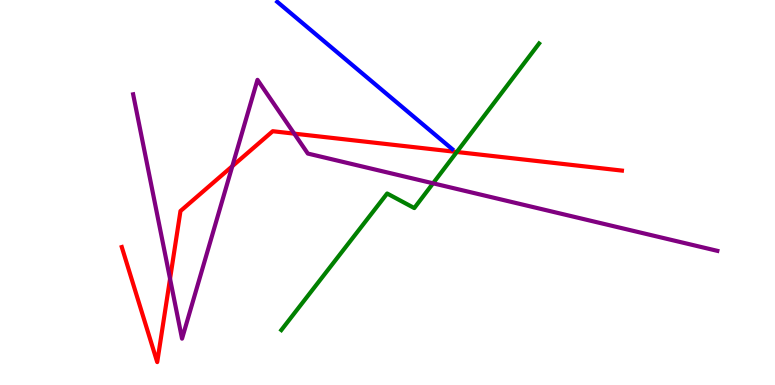[{'lines': ['blue', 'red'], 'intersections': []}, {'lines': ['green', 'red'], 'intersections': [{'x': 5.89, 'y': 6.05}]}, {'lines': ['purple', 'red'], 'intersections': [{'x': 2.19, 'y': 2.76}, {'x': 3.0, 'y': 5.68}, {'x': 3.8, 'y': 6.53}]}, {'lines': ['blue', 'green'], 'intersections': []}, {'lines': ['blue', 'purple'], 'intersections': []}, {'lines': ['green', 'purple'], 'intersections': [{'x': 5.59, 'y': 5.24}]}]